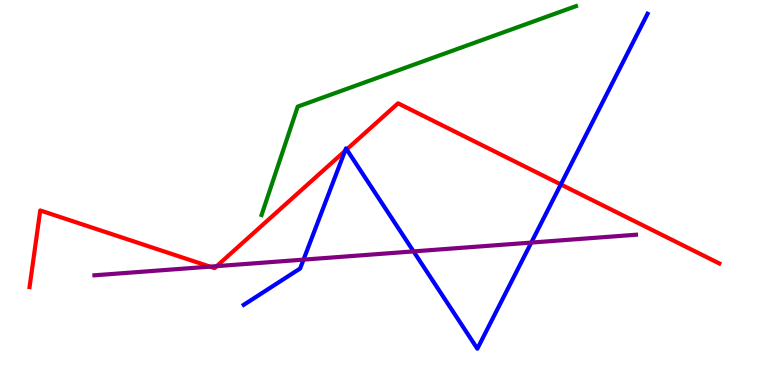[{'lines': ['blue', 'red'], 'intersections': [{'x': 4.45, 'y': 6.08}, {'x': 4.47, 'y': 6.12}, {'x': 7.24, 'y': 5.21}]}, {'lines': ['green', 'red'], 'intersections': []}, {'lines': ['purple', 'red'], 'intersections': [{'x': 2.71, 'y': 3.07}, {'x': 2.8, 'y': 3.09}]}, {'lines': ['blue', 'green'], 'intersections': []}, {'lines': ['blue', 'purple'], 'intersections': [{'x': 3.92, 'y': 3.26}, {'x': 5.34, 'y': 3.47}, {'x': 6.86, 'y': 3.7}]}, {'lines': ['green', 'purple'], 'intersections': []}]